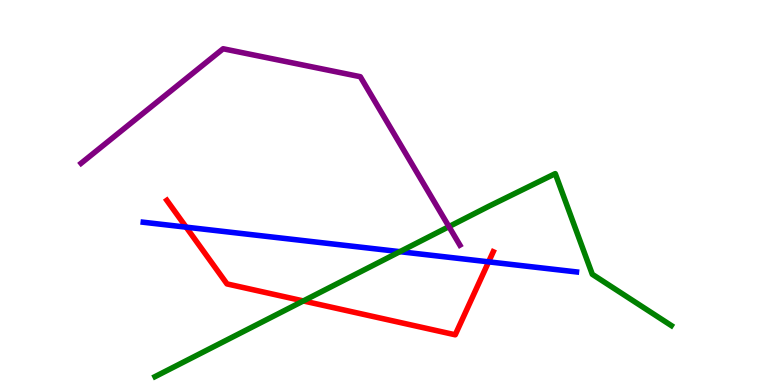[{'lines': ['blue', 'red'], 'intersections': [{'x': 2.4, 'y': 4.1}, {'x': 6.3, 'y': 3.2}]}, {'lines': ['green', 'red'], 'intersections': [{'x': 3.91, 'y': 2.18}]}, {'lines': ['purple', 'red'], 'intersections': []}, {'lines': ['blue', 'green'], 'intersections': [{'x': 5.16, 'y': 3.46}]}, {'lines': ['blue', 'purple'], 'intersections': []}, {'lines': ['green', 'purple'], 'intersections': [{'x': 5.79, 'y': 4.11}]}]